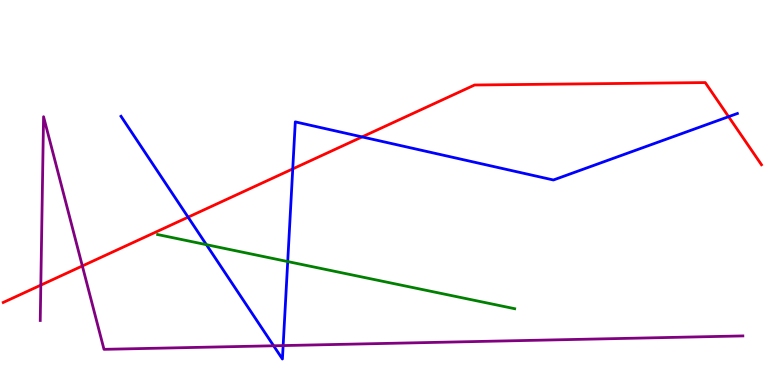[{'lines': ['blue', 'red'], 'intersections': [{'x': 2.43, 'y': 4.36}, {'x': 3.78, 'y': 5.61}, {'x': 4.67, 'y': 6.44}, {'x': 9.4, 'y': 6.97}]}, {'lines': ['green', 'red'], 'intersections': []}, {'lines': ['purple', 'red'], 'intersections': [{'x': 0.527, 'y': 2.59}, {'x': 1.06, 'y': 3.09}]}, {'lines': ['blue', 'green'], 'intersections': [{'x': 2.66, 'y': 3.64}, {'x': 3.71, 'y': 3.21}]}, {'lines': ['blue', 'purple'], 'intersections': [{'x': 3.53, 'y': 1.02}, {'x': 3.65, 'y': 1.02}]}, {'lines': ['green', 'purple'], 'intersections': []}]